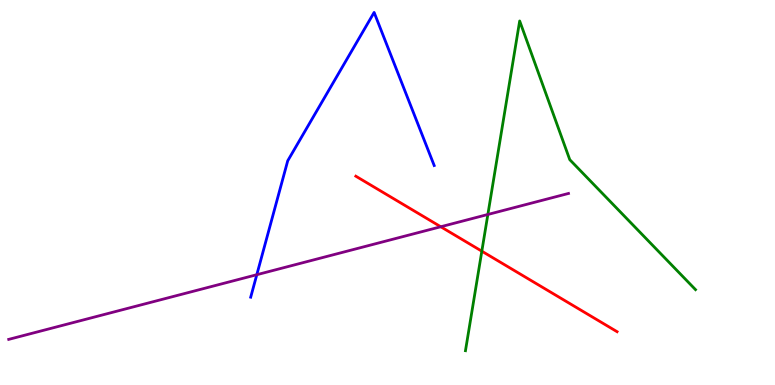[{'lines': ['blue', 'red'], 'intersections': []}, {'lines': ['green', 'red'], 'intersections': [{'x': 6.22, 'y': 3.48}]}, {'lines': ['purple', 'red'], 'intersections': [{'x': 5.69, 'y': 4.11}]}, {'lines': ['blue', 'green'], 'intersections': []}, {'lines': ['blue', 'purple'], 'intersections': [{'x': 3.31, 'y': 2.86}]}, {'lines': ['green', 'purple'], 'intersections': [{'x': 6.29, 'y': 4.43}]}]